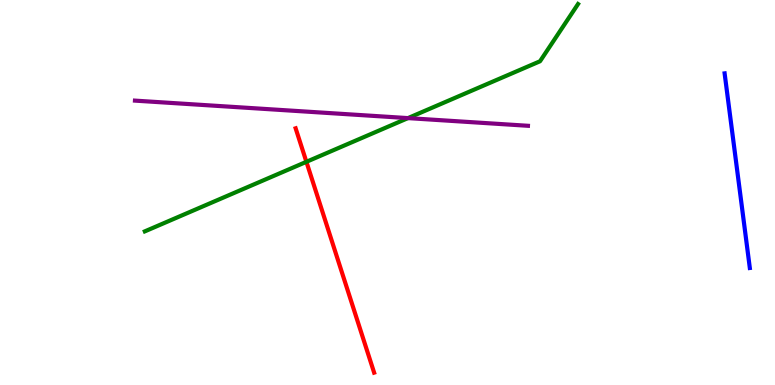[{'lines': ['blue', 'red'], 'intersections': []}, {'lines': ['green', 'red'], 'intersections': [{'x': 3.95, 'y': 5.8}]}, {'lines': ['purple', 'red'], 'intersections': []}, {'lines': ['blue', 'green'], 'intersections': []}, {'lines': ['blue', 'purple'], 'intersections': []}, {'lines': ['green', 'purple'], 'intersections': [{'x': 5.26, 'y': 6.93}]}]